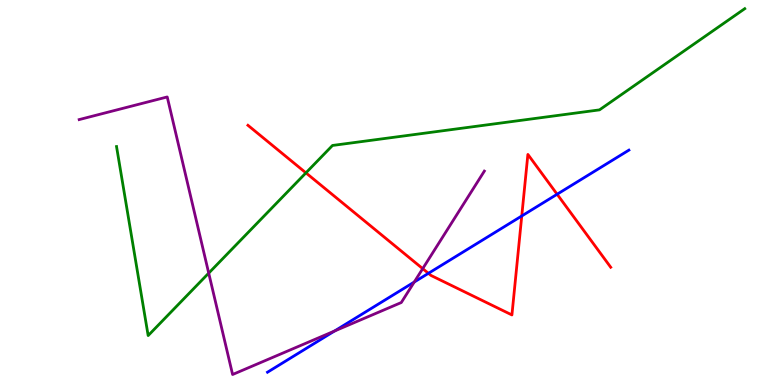[{'lines': ['blue', 'red'], 'intersections': [{'x': 5.53, 'y': 2.9}, {'x': 6.73, 'y': 4.39}, {'x': 7.19, 'y': 4.95}]}, {'lines': ['green', 'red'], 'intersections': [{'x': 3.95, 'y': 5.51}]}, {'lines': ['purple', 'red'], 'intersections': [{'x': 5.45, 'y': 3.02}]}, {'lines': ['blue', 'green'], 'intersections': []}, {'lines': ['blue', 'purple'], 'intersections': [{'x': 4.32, 'y': 1.4}, {'x': 5.35, 'y': 2.67}]}, {'lines': ['green', 'purple'], 'intersections': [{'x': 2.69, 'y': 2.91}]}]